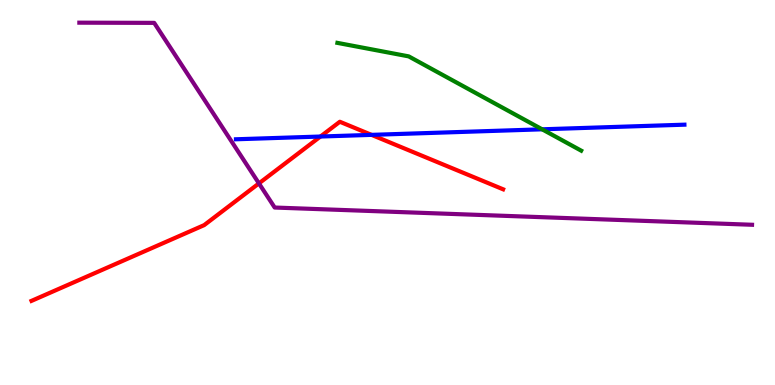[{'lines': ['blue', 'red'], 'intersections': [{'x': 4.13, 'y': 6.45}, {'x': 4.79, 'y': 6.5}]}, {'lines': ['green', 'red'], 'intersections': []}, {'lines': ['purple', 'red'], 'intersections': [{'x': 3.34, 'y': 5.24}]}, {'lines': ['blue', 'green'], 'intersections': [{'x': 7.0, 'y': 6.64}]}, {'lines': ['blue', 'purple'], 'intersections': []}, {'lines': ['green', 'purple'], 'intersections': []}]